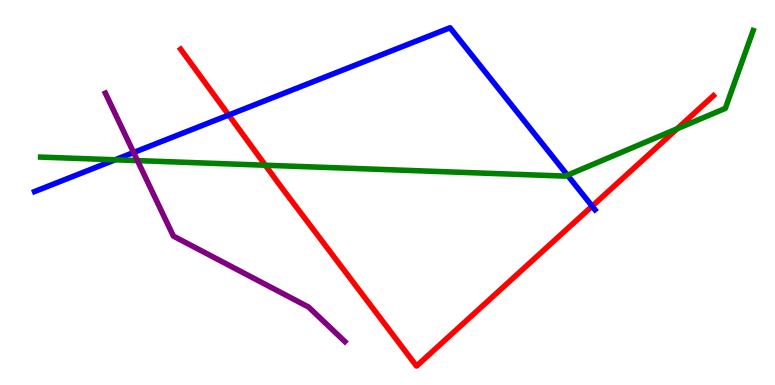[{'lines': ['blue', 'red'], 'intersections': [{'x': 2.95, 'y': 7.01}, {'x': 7.64, 'y': 4.65}]}, {'lines': ['green', 'red'], 'intersections': [{'x': 3.42, 'y': 5.71}, {'x': 8.74, 'y': 6.66}]}, {'lines': ['purple', 'red'], 'intersections': []}, {'lines': ['blue', 'green'], 'intersections': [{'x': 1.49, 'y': 5.85}, {'x': 7.32, 'y': 5.45}]}, {'lines': ['blue', 'purple'], 'intersections': [{'x': 1.72, 'y': 6.04}]}, {'lines': ['green', 'purple'], 'intersections': [{'x': 1.77, 'y': 5.83}]}]